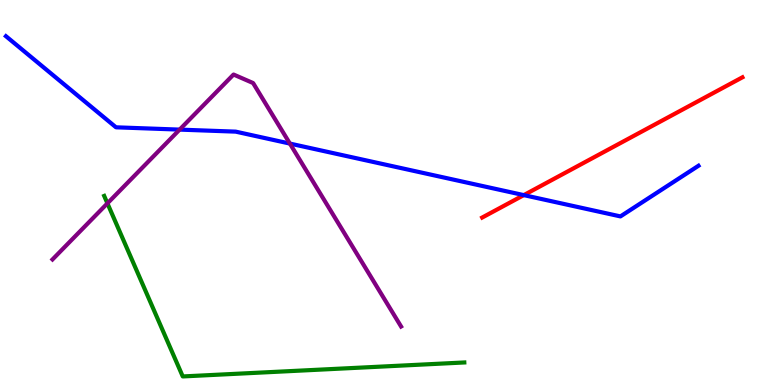[{'lines': ['blue', 'red'], 'intersections': [{'x': 6.76, 'y': 4.93}]}, {'lines': ['green', 'red'], 'intersections': []}, {'lines': ['purple', 'red'], 'intersections': []}, {'lines': ['blue', 'green'], 'intersections': []}, {'lines': ['blue', 'purple'], 'intersections': [{'x': 2.32, 'y': 6.63}, {'x': 3.74, 'y': 6.27}]}, {'lines': ['green', 'purple'], 'intersections': [{'x': 1.39, 'y': 4.72}]}]